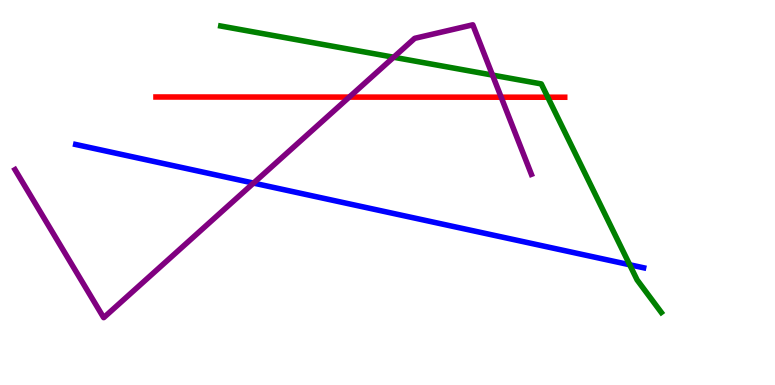[{'lines': ['blue', 'red'], 'intersections': []}, {'lines': ['green', 'red'], 'intersections': [{'x': 7.07, 'y': 7.47}]}, {'lines': ['purple', 'red'], 'intersections': [{'x': 4.51, 'y': 7.48}, {'x': 6.47, 'y': 7.48}]}, {'lines': ['blue', 'green'], 'intersections': [{'x': 8.13, 'y': 3.12}]}, {'lines': ['blue', 'purple'], 'intersections': [{'x': 3.27, 'y': 5.24}]}, {'lines': ['green', 'purple'], 'intersections': [{'x': 5.08, 'y': 8.51}, {'x': 6.35, 'y': 8.05}]}]